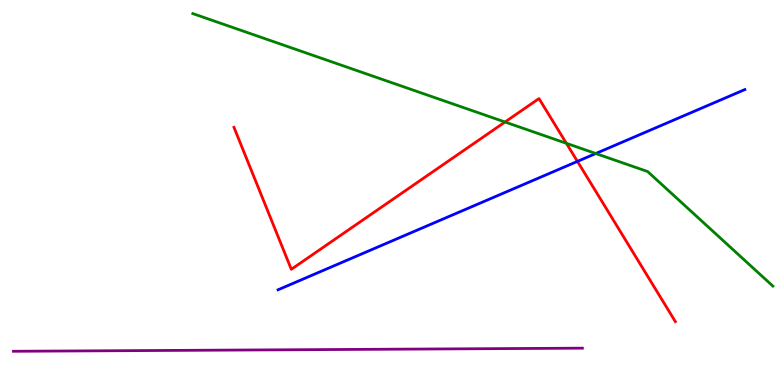[{'lines': ['blue', 'red'], 'intersections': [{'x': 7.45, 'y': 5.81}]}, {'lines': ['green', 'red'], 'intersections': [{'x': 6.52, 'y': 6.83}, {'x': 7.31, 'y': 6.28}]}, {'lines': ['purple', 'red'], 'intersections': []}, {'lines': ['blue', 'green'], 'intersections': [{'x': 7.69, 'y': 6.01}]}, {'lines': ['blue', 'purple'], 'intersections': []}, {'lines': ['green', 'purple'], 'intersections': []}]